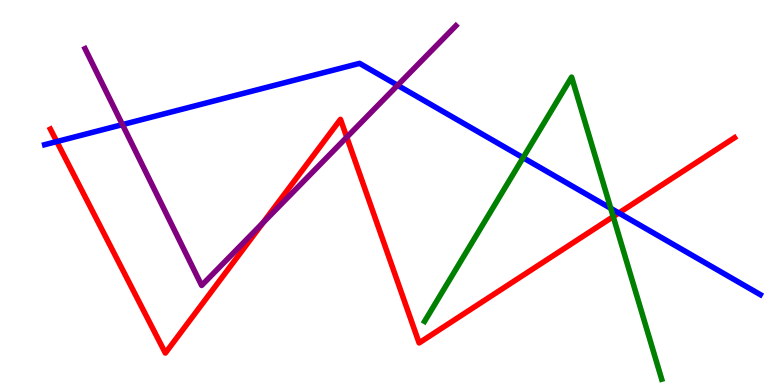[{'lines': ['blue', 'red'], 'intersections': [{'x': 0.733, 'y': 6.32}, {'x': 7.98, 'y': 4.47}]}, {'lines': ['green', 'red'], 'intersections': [{'x': 7.91, 'y': 4.37}]}, {'lines': ['purple', 'red'], 'intersections': [{'x': 3.39, 'y': 4.21}, {'x': 4.47, 'y': 6.44}]}, {'lines': ['blue', 'green'], 'intersections': [{'x': 6.75, 'y': 5.9}, {'x': 7.88, 'y': 4.59}]}, {'lines': ['blue', 'purple'], 'intersections': [{'x': 1.58, 'y': 6.76}, {'x': 5.13, 'y': 7.78}]}, {'lines': ['green', 'purple'], 'intersections': []}]